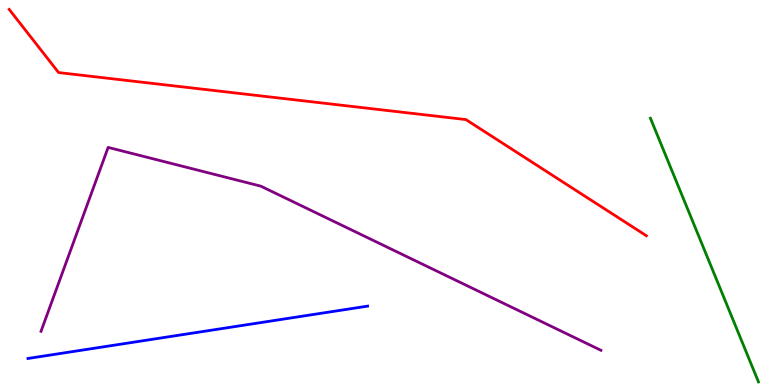[{'lines': ['blue', 'red'], 'intersections': []}, {'lines': ['green', 'red'], 'intersections': []}, {'lines': ['purple', 'red'], 'intersections': []}, {'lines': ['blue', 'green'], 'intersections': []}, {'lines': ['blue', 'purple'], 'intersections': []}, {'lines': ['green', 'purple'], 'intersections': []}]